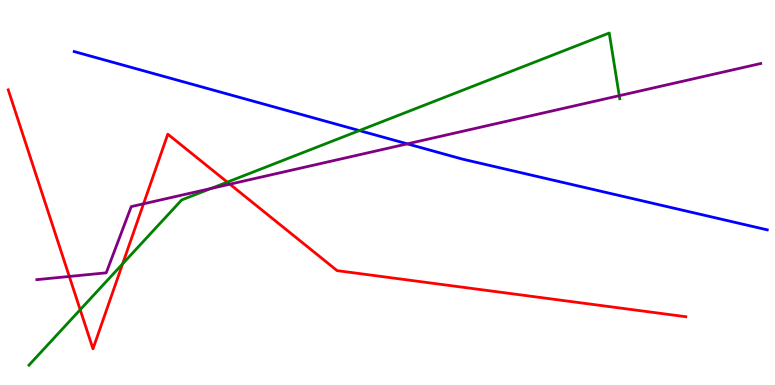[{'lines': ['blue', 'red'], 'intersections': []}, {'lines': ['green', 'red'], 'intersections': [{'x': 1.03, 'y': 1.96}, {'x': 1.58, 'y': 3.15}, {'x': 2.93, 'y': 5.27}]}, {'lines': ['purple', 'red'], 'intersections': [{'x': 0.894, 'y': 2.82}, {'x': 1.85, 'y': 4.71}, {'x': 2.97, 'y': 5.22}]}, {'lines': ['blue', 'green'], 'intersections': [{'x': 4.64, 'y': 6.61}]}, {'lines': ['blue', 'purple'], 'intersections': [{'x': 5.26, 'y': 6.26}]}, {'lines': ['green', 'purple'], 'intersections': [{'x': 2.72, 'y': 5.11}, {'x': 7.99, 'y': 7.51}]}]